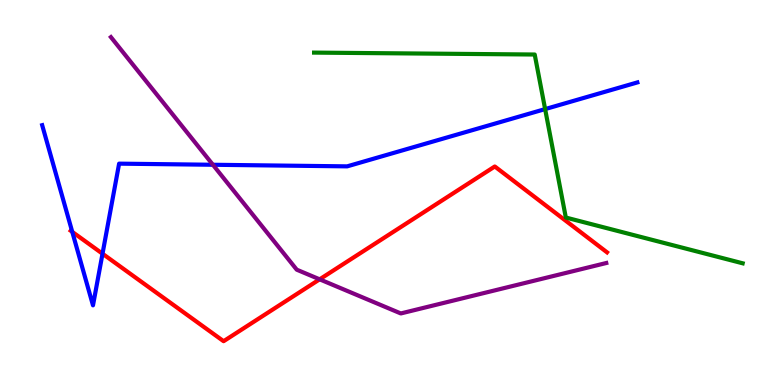[{'lines': ['blue', 'red'], 'intersections': [{'x': 0.932, 'y': 3.98}, {'x': 1.32, 'y': 3.41}]}, {'lines': ['green', 'red'], 'intersections': []}, {'lines': ['purple', 'red'], 'intersections': [{'x': 4.12, 'y': 2.74}]}, {'lines': ['blue', 'green'], 'intersections': [{'x': 7.03, 'y': 7.17}]}, {'lines': ['blue', 'purple'], 'intersections': [{'x': 2.75, 'y': 5.72}]}, {'lines': ['green', 'purple'], 'intersections': []}]